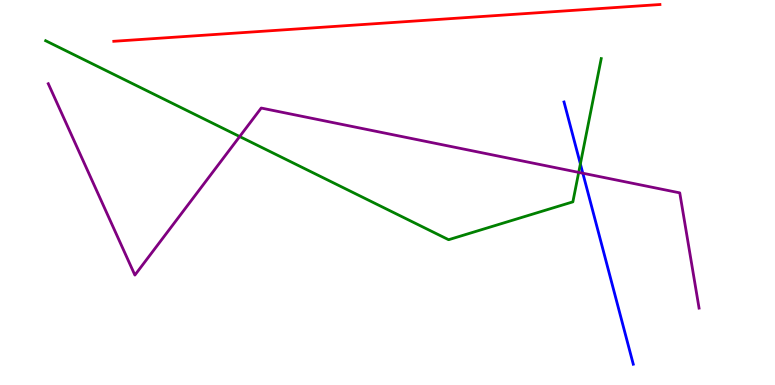[{'lines': ['blue', 'red'], 'intersections': []}, {'lines': ['green', 'red'], 'intersections': []}, {'lines': ['purple', 'red'], 'intersections': []}, {'lines': ['blue', 'green'], 'intersections': [{'x': 7.49, 'y': 5.74}]}, {'lines': ['blue', 'purple'], 'intersections': [{'x': 7.52, 'y': 5.5}]}, {'lines': ['green', 'purple'], 'intersections': [{'x': 3.09, 'y': 6.45}, {'x': 7.47, 'y': 5.52}]}]